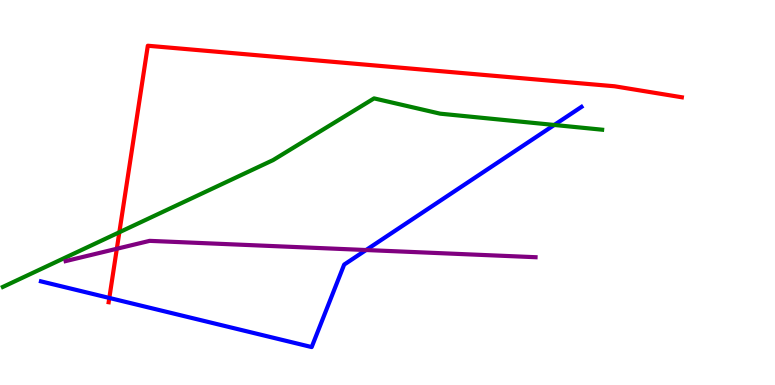[{'lines': ['blue', 'red'], 'intersections': [{'x': 1.41, 'y': 2.26}]}, {'lines': ['green', 'red'], 'intersections': [{'x': 1.54, 'y': 3.97}]}, {'lines': ['purple', 'red'], 'intersections': [{'x': 1.51, 'y': 3.54}]}, {'lines': ['blue', 'green'], 'intersections': [{'x': 7.15, 'y': 6.75}]}, {'lines': ['blue', 'purple'], 'intersections': [{'x': 4.72, 'y': 3.51}]}, {'lines': ['green', 'purple'], 'intersections': []}]